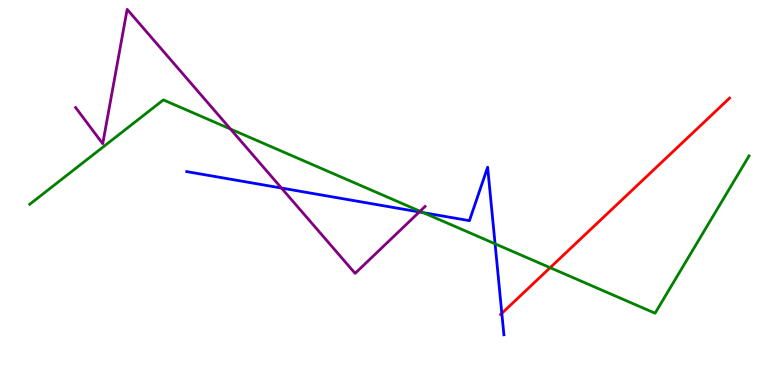[{'lines': ['blue', 'red'], 'intersections': [{'x': 6.48, 'y': 1.86}]}, {'lines': ['green', 'red'], 'intersections': [{'x': 7.1, 'y': 3.05}]}, {'lines': ['purple', 'red'], 'intersections': []}, {'lines': ['blue', 'green'], 'intersections': [{'x': 5.46, 'y': 4.48}, {'x': 6.39, 'y': 3.67}]}, {'lines': ['blue', 'purple'], 'intersections': [{'x': 3.63, 'y': 5.12}, {'x': 5.41, 'y': 4.49}]}, {'lines': ['green', 'purple'], 'intersections': [{'x': 2.97, 'y': 6.65}, {'x': 5.42, 'y': 4.51}]}]